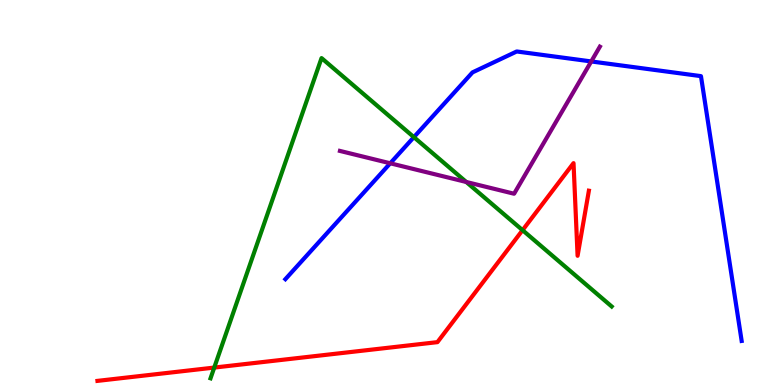[{'lines': ['blue', 'red'], 'intersections': []}, {'lines': ['green', 'red'], 'intersections': [{'x': 2.76, 'y': 0.453}, {'x': 6.74, 'y': 4.02}]}, {'lines': ['purple', 'red'], 'intersections': []}, {'lines': ['blue', 'green'], 'intersections': [{'x': 5.34, 'y': 6.44}]}, {'lines': ['blue', 'purple'], 'intersections': [{'x': 5.04, 'y': 5.76}, {'x': 7.63, 'y': 8.4}]}, {'lines': ['green', 'purple'], 'intersections': [{'x': 6.02, 'y': 5.27}]}]